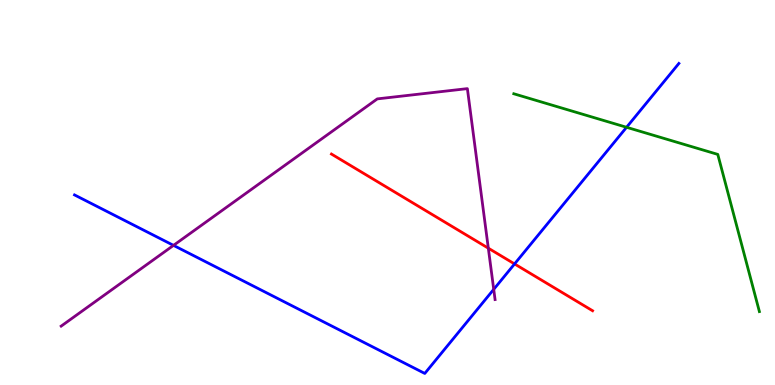[{'lines': ['blue', 'red'], 'intersections': [{'x': 6.64, 'y': 3.14}]}, {'lines': ['green', 'red'], 'intersections': []}, {'lines': ['purple', 'red'], 'intersections': [{'x': 6.3, 'y': 3.55}]}, {'lines': ['blue', 'green'], 'intersections': [{'x': 8.08, 'y': 6.69}]}, {'lines': ['blue', 'purple'], 'intersections': [{'x': 2.24, 'y': 3.63}, {'x': 6.37, 'y': 2.48}]}, {'lines': ['green', 'purple'], 'intersections': []}]